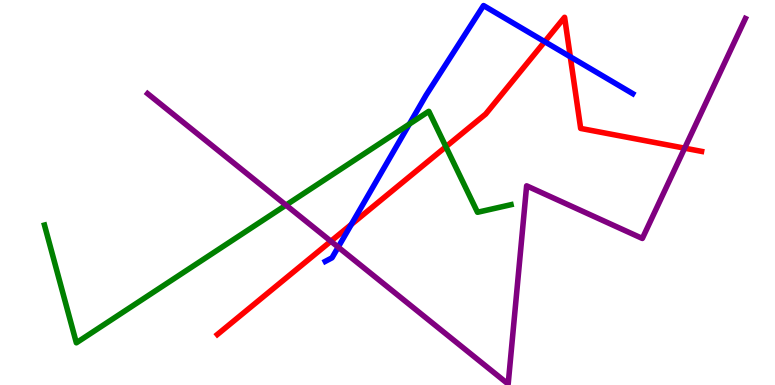[{'lines': ['blue', 'red'], 'intersections': [{'x': 4.53, 'y': 4.17}, {'x': 7.03, 'y': 8.92}, {'x': 7.36, 'y': 8.53}]}, {'lines': ['green', 'red'], 'intersections': [{'x': 5.75, 'y': 6.19}]}, {'lines': ['purple', 'red'], 'intersections': [{'x': 4.27, 'y': 3.73}, {'x': 8.83, 'y': 6.15}]}, {'lines': ['blue', 'green'], 'intersections': [{'x': 5.28, 'y': 6.78}]}, {'lines': ['blue', 'purple'], 'intersections': [{'x': 4.36, 'y': 3.58}]}, {'lines': ['green', 'purple'], 'intersections': [{'x': 3.69, 'y': 4.67}]}]